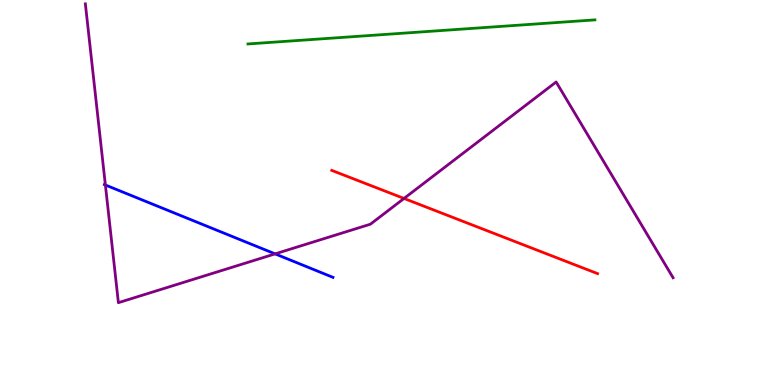[{'lines': ['blue', 'red'], 'intersections': []}, {'lines': ['green', 'red'], 'intersections': []}, {'lines': ['purple', 'red'], 'intersections': [{'x': 5.21, 'y': 4.85}]}, {'lines': ['blue', 'green'], 'intersections': []}, {'lines': ['blue', 'purple'], 'intersections': [{'x': 1.36, 'y': 5.19}, {'x': 3.55, 'y': 3.41}]}, {'lines': ['green', 'purple'], 'intersections': []}]